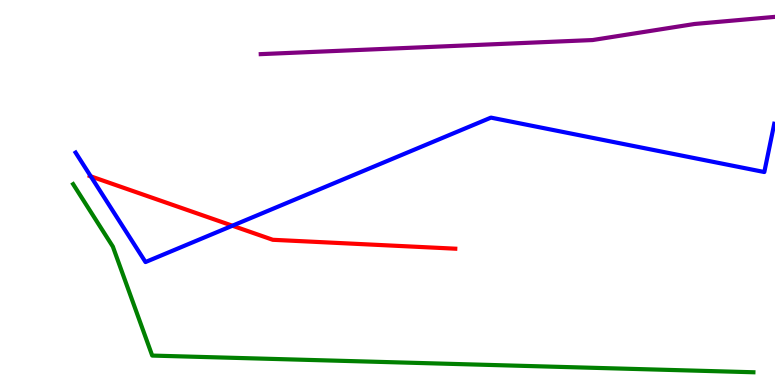[{'lines': ['blue', 'red'], 'intersections': [{'x': 1.17, 'y': 5.42}, {'x': 3.0, 'y': 4.14}]}, {'lines': ['green', 'red'], 'intersections': []}, {'lines': ['purple', 'red'], 'intersections': []}, {'lines': ['blue', 'green'], 'intersections': []}, {'lines': ['blue', 'purple'], 'intersections': []}, {'lines': ['green', 'purple'], 'intersections': []}]